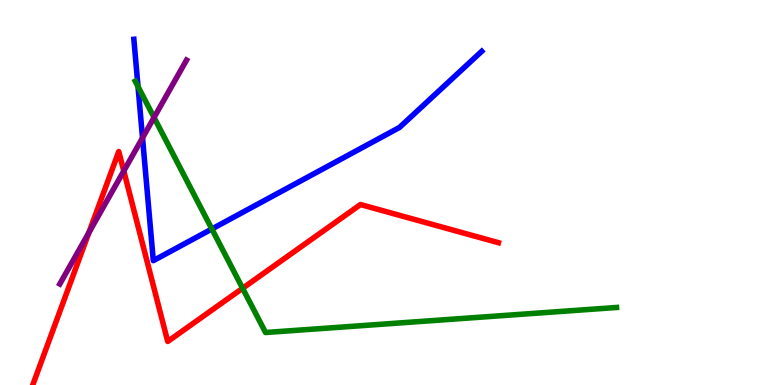[{'lines': ['blue', 'red'], 'intersections': []}, {'lines': ['green', 'red'], 'intersections': [{'x': 3.13, 'y': 2.51}]}, {'lines': ['purple', 'red'], 'intersections': [{'x': 1.15, 'y': 3.96}, {'x': 1.6, 'y': 5.56}]}, {'lines': ['blue', 'green'], 'intersections': [{'x': 1.78, 'y': 7.75}, {'x': 2.73, 'y': 4.05}]}, {'lines': ['blue', 'purple'], 'intersections': [{'x': 1.84, 'y': 6.42}]}, {'lines': ['green', 'purple'], 'intersections': [{'x': 1.99, 'y': 6.95}]}]